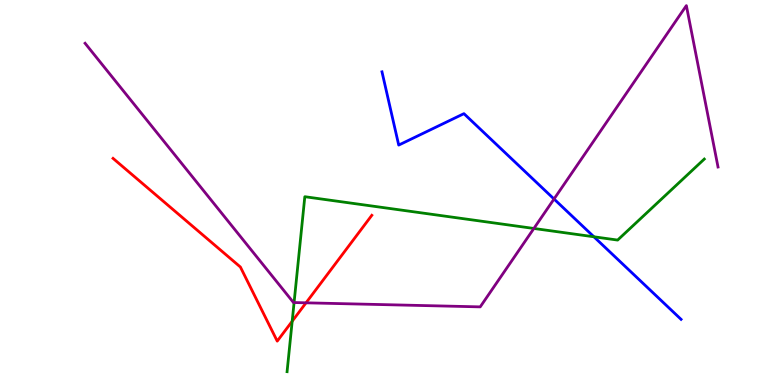[{'lines': ['blue', 'red'], 'intersections': []}, {'lines': ['green', 'red'], 'intersections': [{'x': 3.77, 'y': 1.66}]}, {'lines': ['purple', 'red'], 'intersections': [{'x': 3.95, 'y': 2.13}]}, {'lines': ['blue', 'green'], 'intersections': [{'x': 7.66, 'y': 3.85}]}, {'lines': ['blue', 'purple'], 'intersections': [{'x': 7.15, 'y': 4.83}]}, {'lines': ['green', 'purple'], 'intersections': [{'x': 3.79, 'y': 2.14}, {'x': 6.89, 'y': 4.07}]}]